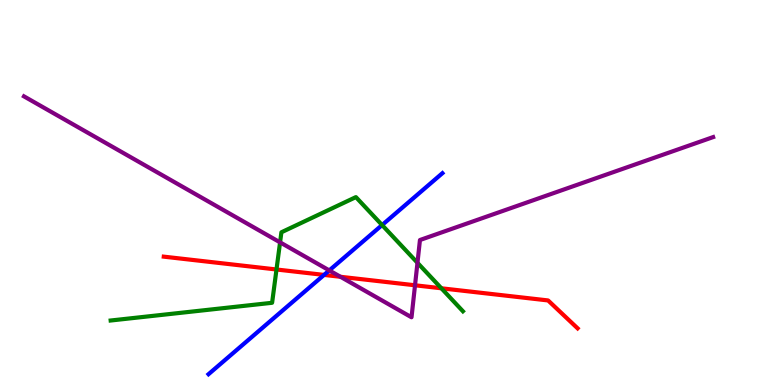[{'lines': ['blue', 'red'], 'intersections': [{'x': 4.18, 'y': 2.86}]}, {'lines': ['green', 'red'], 'intersections': [{'x': 3.57, 'y': 3.0}, {'x': 5.7, 'y': 2.51}]}, {'lines': ['purple', 'red'], 'intersections': [{'x': 4.39, 'y': 2.81}, {'x': 5.36, 'y': 2.59}]}, {'lines': ['blue', 'green'], 'intersections': [{'x': 4.93, 'y': 4.15}]}, {'lines': ['blue', 'purple'], 'intersections': [{'x': 4.25, 'y': 2.98}]}, {'lines': ['green', 'purple'], 'intersections': [{'x': 3.61, 'y': 3.71}, {'x': 5.39, 'y': 3.17}]}]